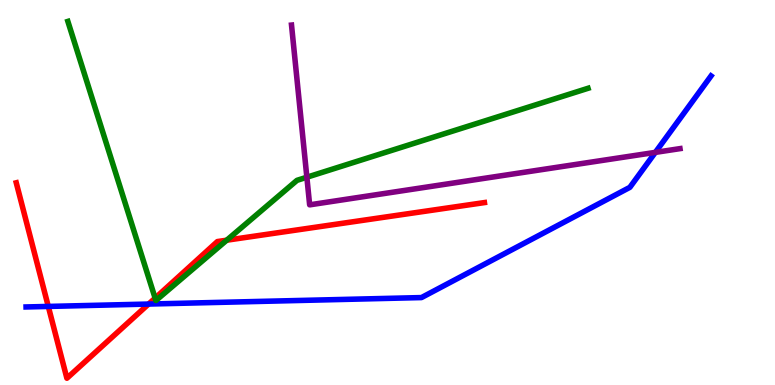[{'lines': ['blue', 'red'], 'intersections': [{'x': 0.623, 'y': 2.04}, {'x': 1.92, 'y': 2.1}]}, {'lines': ['green', 'red'], 'intersections': [{'x': 2.0, 'y': 2.26}, {'x': 2.93, 'y': 3.76}]}, {'lines': ['purple', 'red'], 'intersections': []}, {'lines': ['blue', 'green'], 'intersections': []}, {'lines': ['blue', 'purple'], 'intersections': [{'x': 8.46, 'y': 6.04}]}, {'lines': ['green', 'purple'], 'intersections': [{'x': 3.96, 'y': 5.4}]}]